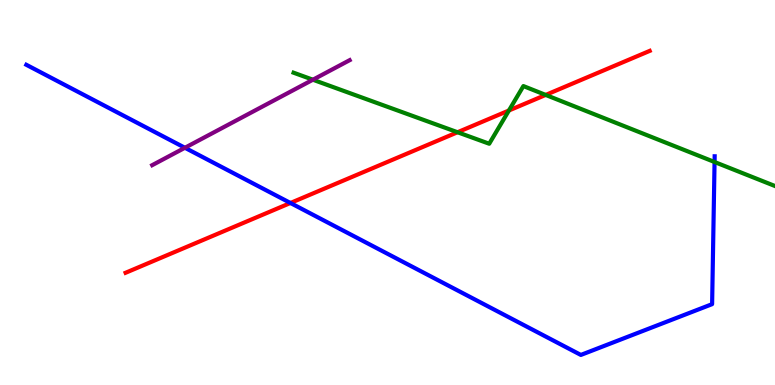[{'lines': ['blue', 'red'], 'intersections': [{'x': 3.75, 'y': 4.73}]}, {'lines': ['green', 'red'], 'intersections': [{'x': 5.9, 'y': 6.57}, {'x': 6.57, 'y': 7.13}, {'x': 7.04, 'y': 7.53}]}, {'lines': ['purple', 'red'], 'intersections': []}, {'lines': ['blue', 'green'], 'intersections': [{'x': 9.22, 'y': 5.79}]}, {'lines': ['blue', 'purple'], 'intersections': [{'x': 2.39, 'y': 6.16}]}, {'lines': ['green', 'purple'], 'intersections': [{'x': 4.04, 'y': 7.93}]}]